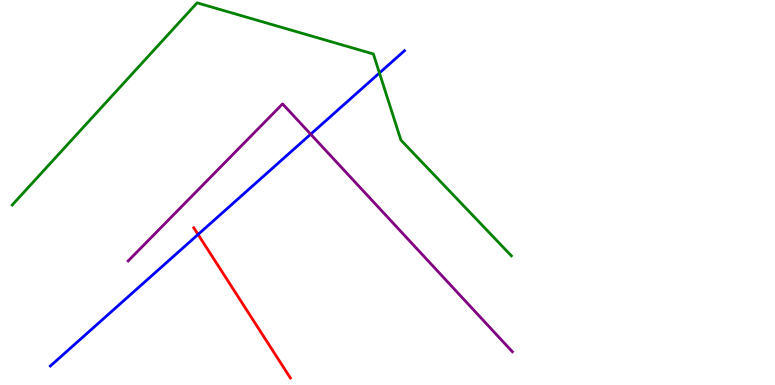[{'lines': ['blue', 'red'], 'intersections': [{'x': 2.56, 'y': 3.91}]}, {'lines': ['green', 'red'], 'intersections': []}, {'lines': ['purple', 'red'], 'intersections': []}, {'lines': ['blue', 'green'], 'intersections': [{'x': 4.9, 'y': 8.1}]}, {'lines': ['blue', 'purple'], 'intersections': [{'x': 4.01, 'y': 6.51}]}, {'lines': ['green', 'purple'], 'intersections': []}]